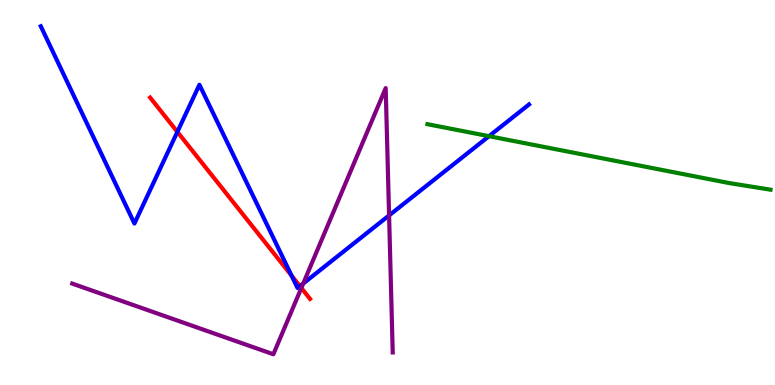[{'lines': ['blue', 'red'], 'intersections': [{'x': 2.29, 'y': 6.58}, {'x': 3.76, 'y': 2.84}, {'x': 3.87, 'y': 2.57}]}, {'lines': ['green', 'red'], 'intersections': []}, {'lines': ['purple', 'red'], 'intersections': [{'x': 3.89, 'y': 2.52}]}, {'lines': ['blue', 'green'], 'intersections': [{'x': 6.31, 'y': 6.46}]}, {'lines': ['blue', 'purple'], 'intersections': [{'x': 3.91, 'y': 2.64}, {'x': 5.02, 'y': 4.4}]}, {'lines': ['green', 'purple'], 'intersections': []}]